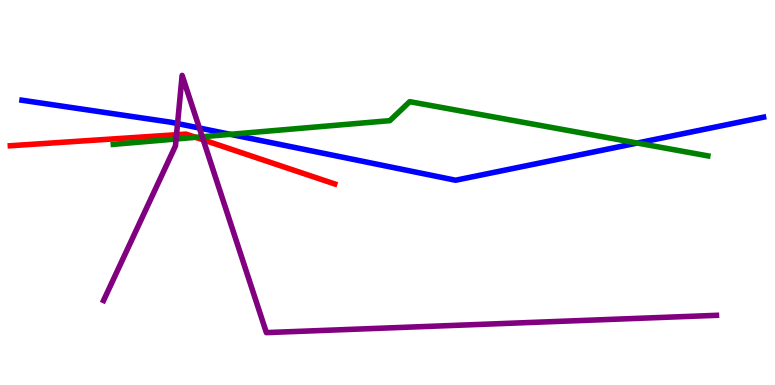[{'lines': ['blue', 'red'], 'intersections': []}, {'lines': ['green', 'red'], 'intersections': [{'x': 2.52, 'y': 6.43}]}, {'lines': ['purple', 'red'], 'intersections': [{'x': 2.28, 'y': 6.5}, {'x': 2.62, 'y': 6.37}]}, {'lines': ['blue', 'green'], 'intersections': [{'x': 2.97, 'y': 6.51}, {'x': 8.22, 'y': 6.28}]}, {'lines': ['blue', 'purple'], 'intersections': [{'x': 2.29, 'y': 6.79}, {'x': 2.57, 'y': 6.67}]}, {'lines': ['green', 'purple'], 'intersections': [{'x': 2.27, 'y': 6.39}, {'x': 2.61, 'y': 6.45}]}]